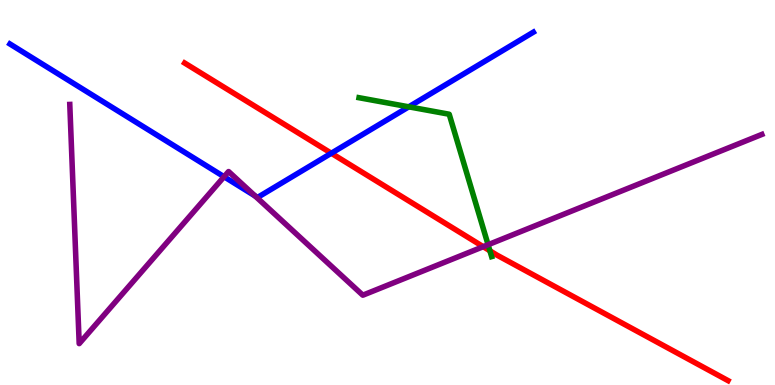[{'lines': ['blue', 'red'], 'intersections': [{'x': 4.28, 'y': 6.02}]}, {'lines': ['green', 'red'], 'intersections': [{'x': 6.32, 'y': 3.49}]}, {'lines': ['purple', 'red'], 'intersections': [{'x': 6.24, 'y': 3.59}]}, {'lines': ['blue', 'green'], 'intersections': [{'x': 5.27, 'y': 7.23}]}, {'lines': ['blue', 'purple'], 'intersections': [{'x': 2.89, 'y': 5.41}, {'x': 3.29, 'y': 4.91}]}, {'lines': ['green', 'purple'], 'intersections': [{'x': 6.3, 'y': 3.64}]}]